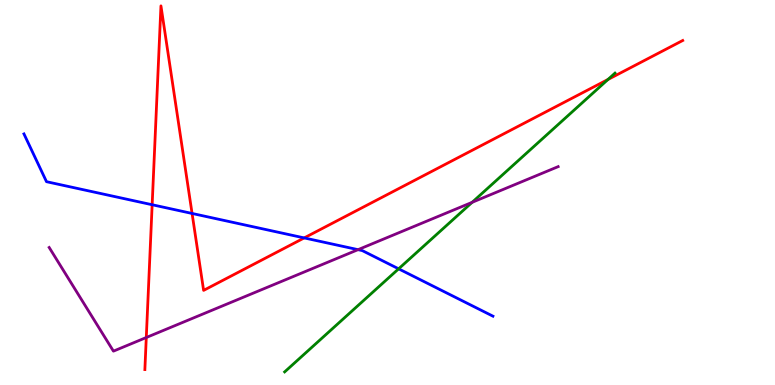[{'lines': ['blue', 'red'], 'intersections': [{'x': 1.96, 'y': 4.68}, {'x': 2.48, 'y': 4.46}, {'x': 3.93, 'y': 3.82}]}, {'lines': ['green', 'red'], 'intersections': [{'x': 7.84, 'y': 7.94}]}, {'lines': ['purple', 'red'], 'intersections': [{'x': 1.89, 'y': 1.23}]}, {'lines': ['blue', 'green'], 'intersections': [{'x': 5.14, 'y': 3.02}]}, {'lines': ['blue', 'purple'], 'intersections': [{'x': 4.62, 'y': 3.52}]}, {'lines': ['green', 'purple'], 'intersections': [{'x': 6.09, 'y': 4.75}]}]